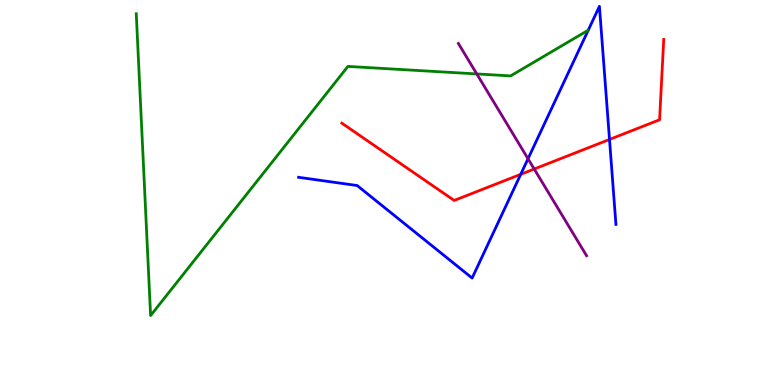[{'lines': ['blue', 'red'], 'intersections': [{'x': 6.72, 'y': 5.47}, {'x': 7.86, 'y': 6.38}]}, {'lines': ['green', 'red'], 'intersections': []}, {'lines': ['purple', 'red'], 'intersections': [{'x': 6.89, 'y': 5.61}]}, {'lines': ['blue', 'green'], 'intersections': []}, {'lines': ['blue', 'purple'], 'intersections': [{'x': 6.81, 'y': 5.88}]}, {'lines': ['green', 'purple'], 'intersections': [{'x': 6.15, 'y': 8.08}]}]